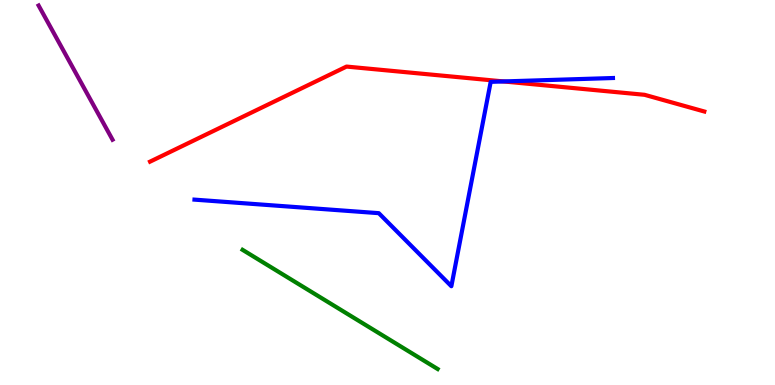[{'lines': ['blue', 'red'], 'intersections': [{'x': 6.5, 'y': 7.88}]}, {'lines': ['green', 'red'], 'intersections': []}, {'lines': ['purple', 'red'], 'intersections': []}, {'lines': ['blue', 'green'], 'intersections': []}, {'lines': ['blue', 'purple'], 'intersections': []}, {'lines': ['green', 'purple'], 'intersections': []}]